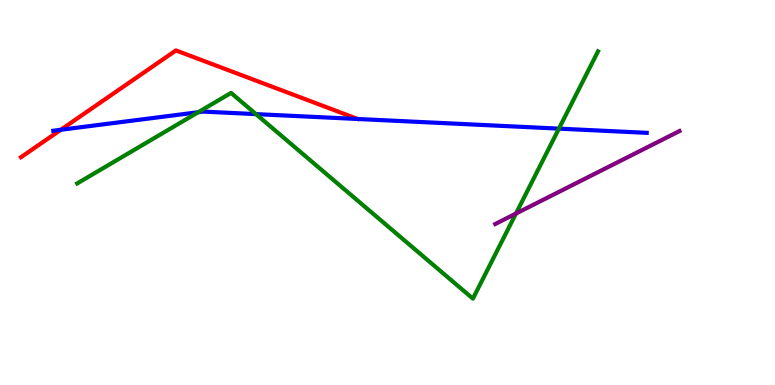[{'lines': ['blue', 'red'], 'intersections': [{'x': 0.785, 'y': 6.63}]}, {'lines': ['green', 'red'], 'intersections': []}, {'lines': ['purple', 'red'], 'intersections': []}, {'lines': ['blue', 'green'], 'intersections': [{'x': 2.56, 'y': 7.09}, {'x': 3.3, 'y': 7.04}, {'x': 7.21, 'y': 6.66}]}, {'lines': ['blue', 'purple'], 'intersections': []}, {'lines': ['green', 'purple'], 'intersections': [{'x': 6.66, 'y': 4.45}]}]